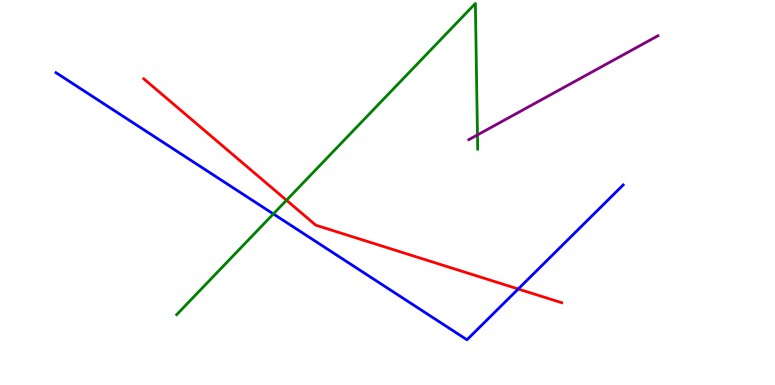[{'lines': ['blue', 'red'], 'intersections': [{'x': 6.69, 'y': 2.49}]}, {'lines': ['green', 'red'], 'intersections': [{'x': 3.7, 'y': 4.8}]}, {'lines': ['purple', 'red'], 'intersections': []}, {'lines': ['blue', 'green'], 'intersections': [{'x': 3.53, 'y': 4.44}]}, {'lines': ['blue', 'purple'], 'intersections': []}, {'lines': ['green', 'purple'], 'intersections': [{'x': 6.16, 'y': 6.5}]}]